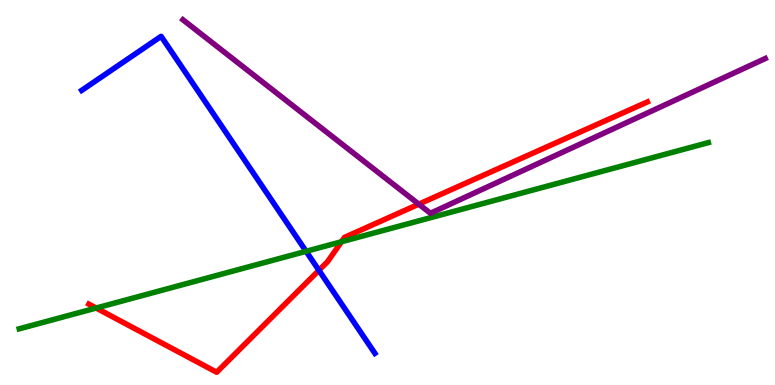[{'lines': ['blue', 'red'], 'intersections': [{'x': 4.12, 'y': 2.98}]}, {'lines': ['green', 'red'], 'intersections': [{'x': 1.24, 'y': 2.0}, {'x': 4.41, 'y': 3.72}]}, {'lines': ['purple', 'red'], 'intersections': [{'x': 5.4, 'y': 4.7}]}, {'lines': ['blue', 'green'], 'intersections': [{'x': 3.95, 'y': 3.47}]}, {'lines': ['blue', 'purple'], 'intersections': []}, {'lines': ['green', 'purple'], 'intersections': []}]